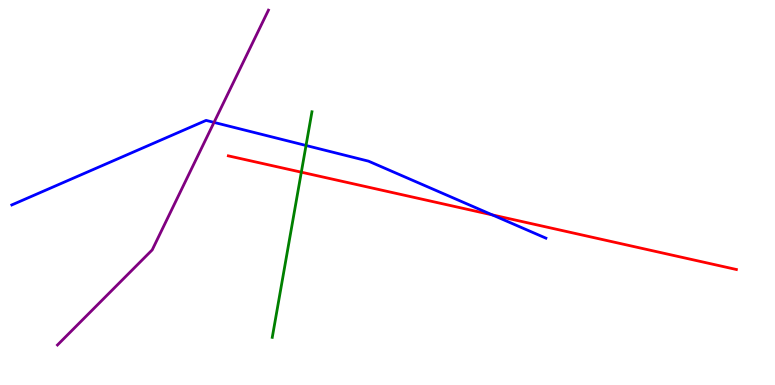[{'lines': ['blue', 'red'], 'intersections': [{'x': 6.35, 'y': 4.42}]}, {'lines': ['green', 'red'], 'intersections': [{'x': 3.89, 'y': 5.53}]}, {'lines': ['purple', 'red'], 'intersections': []}, {'lines': ['blue', 'green'], 'intersections': [{'x': 3.95, 'y': 6.22}]}, {'lines': ['blue', 'purple'], 'intersections': [{'x': 2.76, 'y': 6.82}]}, {'lines': ['green', 'purple'], 'intersections': []}]